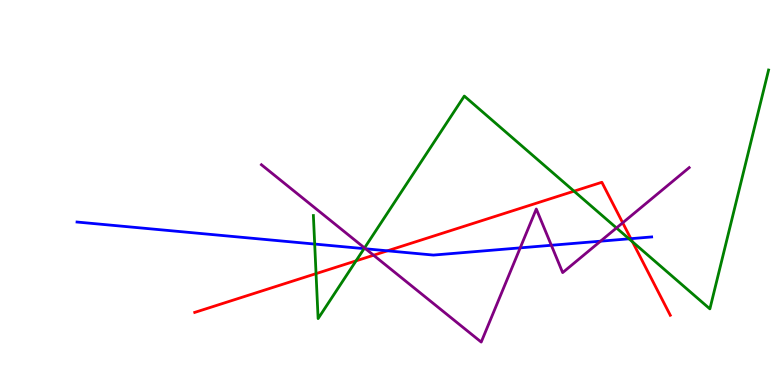[{'lines': ['blue', 'red'], 'intersections': [{'x': 5.0, 'y': 3.49}, {'x': 8.14, 'y': 3.8}]}, {'lines': ['green', 'red'], 'intersections': [{'x': 4.08, 'y': 2.89}, {'x': 4.59, 'y': 3.22}, {'x': 7.41, 'y': 5.03}, {'x': 8.16, 'y': 3.72}]}, {'lines': ['purple', 'red'], 'intersections': [{'x': 4.82, 'y': 3.37}, {'x': 8.03, 'y': 4.21}]}, {'lines': ['blue', 'green'], 'intersections': [{'x': 4.06, 'y': 3.66}, {'x': 4.7, 'y': 3.54}, {'x': 8.12, 'y': 3.8}]}, {'lines': ['blue', 'purple'], 'intersections': [{'x': 4.72, 'y': 3.54}, {'x': 6.71, 'y': 3.56}, {'x': 7.11, 'y': 3.63}, {'x': 7.75, 'y': 3.74}]}, {'lines': ['green', 'purple'], 'intersections': [{'x': 4.7, 'y': 3.56}, {'x': 7.95, 'y': 4.08}]}]